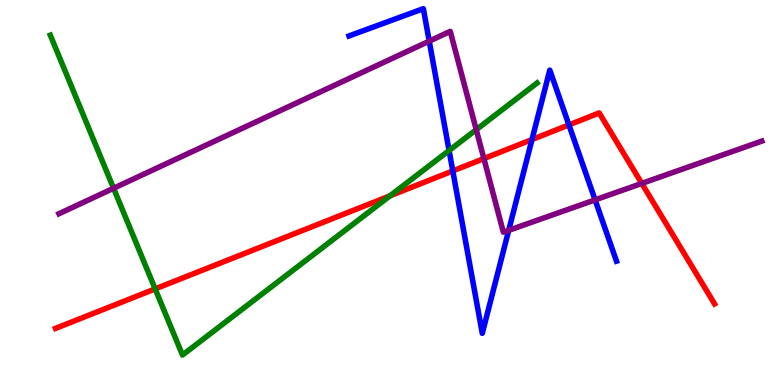[{'lines': ['blue', 'red'], 'intersections': [{'x': 5.84, 'y': 5.56}, {'x': 6.86, 'y': 6.38}, {'x': 7.34, 'y': 6.76}]}, {'lines': ['green', 'red'], 'intersections': [{'x': 2.0, 'y': 2.5}, {'x': 5.03, 'y': 4.91}]}, {'lines': ['purple', 'red'], 'intersections': [{'x': 6.24, 'y': 5.88}, {'x': 8.28, 'y': 5.24}]}, {'lines': ['blue', 'green'], 'intersections': [{'x': 5.79, 'y': 6.09}]}, {'lines': ['blue', 'purple'], 'intersections': [{'x': 5.54, 'y': 8.93}, {'x': 6.56, 'y': 4.02}, {'x': 7.68, 'y': 4.81}]}, {'lines': ['green', 'purple'], 'intersections': [{'x': 1.47, 'y': 5.11}, {'x': 6.14, 'y': 6.63}]}]